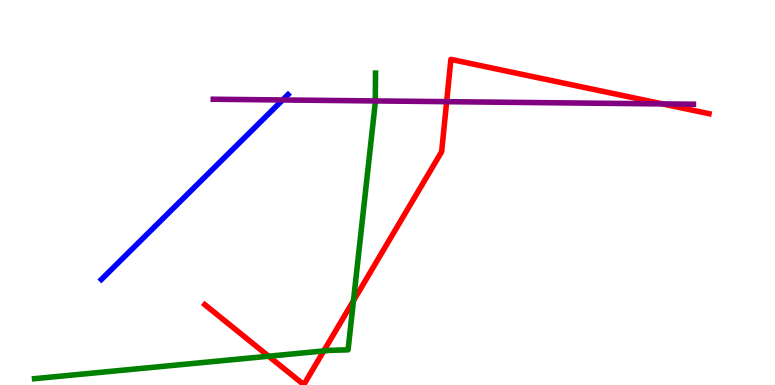[{'lines': ['blue', 'red'], 'intersections': []}, {'lines': ['green', 'red'], 'intersections': [{'x': 3.47, 'y': 0.748}, {'x': 4.18, 'y': 0.885}, {'x': 4.56, 'y': 2.19}]}, {'lines': ['purple', 'red'], 'intersections': [{'x': 5.76, 'y': 7.36}, {'x': 8.55, 'y': 7.3}]}, {'lines': ['blue', 'green'], 'intersections': []}, {'lines': ['blue', 'purple'], 'intersections': [{'x': 3.65, 'y': 7.4}]}, {'lines': ['green', 'purple'], 'intersections': [{'x': 4.84, 'y': 7.38}]}]